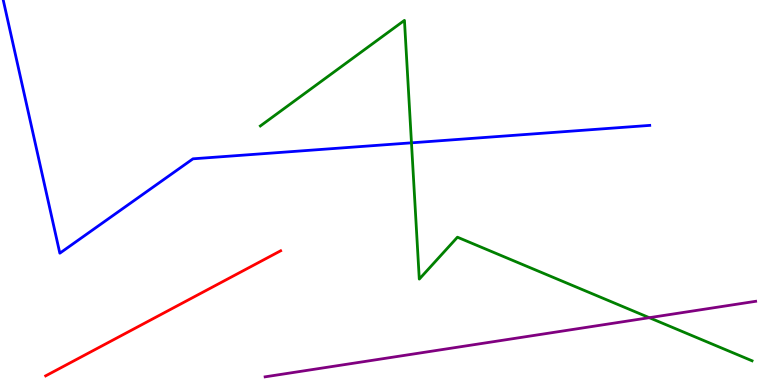[{'lines': ['blue', 'red'], 'intersections': []}, {'lines': ['green', 'red'], 'intersections': []}, {'lines': ['purple', 'red'], 'intersections': []}, {'lines': ['blue', 'green'], 'intersections': [{'x': 5.31, 'y': 6.29}]}, {'lines': ['blue', 'purple'], 'intersections': []}, {'lines': ['green', 'purple'], 'intersections': [{'x': 8.38, 'y': 1.75}]}]